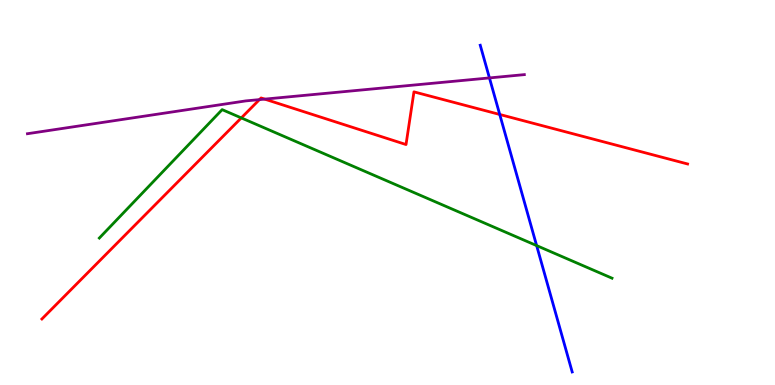[{'lines': ['blue', 'red'], 'intersections': [{'x': 6.45, 'y': 7.03}]}, {'lines': ['green', 'red'], 'intersections': [{'x': 3.11, 'y': 6.94}]}, {'lines': ['purple', 'red'], 'intersections': [{'x': 3.35, 'y': 7.41}, {'x': 3.42, 'y': 7.43}]}, {'lines': ['blue', 'green'], 'intersections': [{'x': 6.92, 'y': 3.62}]}, {'lines': ['blue', 'purple'], 'intersections': [{'x': 6.32, 'y': 7.98}]}, {'lines': ['green', 'purple'], 'intersections': []}]